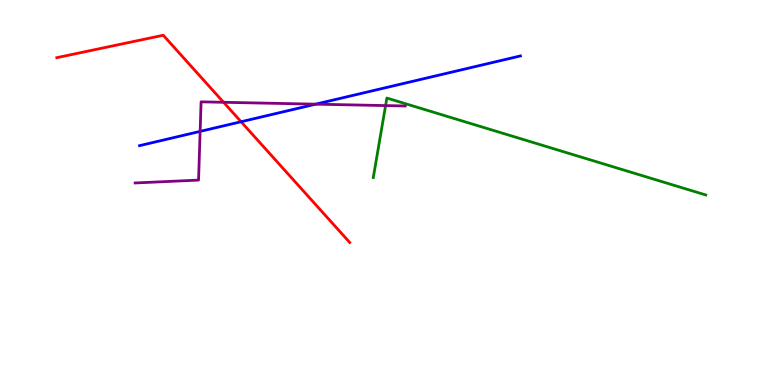[{'lines': ['blue', 'red'], 'intersections': [{'x': 3.11, 'y': 6.84}]}, {'lines': ['green', 'red'], 'intersections': []}, {'lines': ['purple', 'red'], 'intersections': [{'x': 2.88, 'y': 7.34}]}, {'lines': ['blue', 'green'], 'intersections': []}, {'lines': ['blue', 'purple'], 'intersections': [{'x': 2.58, 'y': 6.59}, {'x': 4.07, 'y': 7.29}]}, {'lines': ['green', 'purple'], 'intersections': [{'x': 4.98, 'y': 7.26}]}]